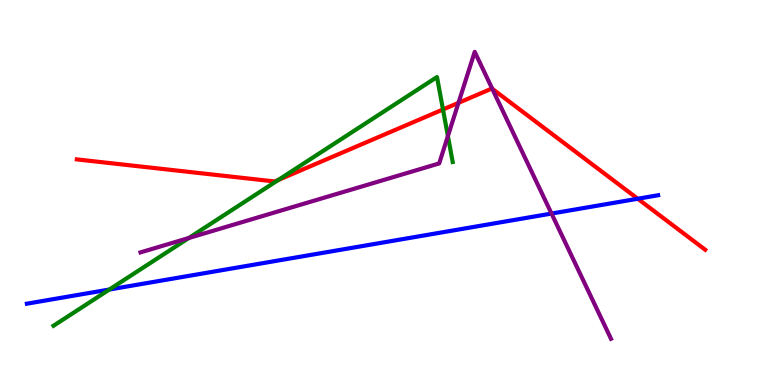[{'lines': ['blue', 'red'], 'intersections': [{'x': 8.23, 'y': 4.84}]}, {'lines': ['green', 'red'], 'intersections': [{'x': 3.59, 'y': 5.33}, {'x': 5.72, 'y': 7.16}]}, {'lines': ['purple', 'red'], 'intersections': [{'x': 5.92, 'y': 7.33}, {'x': 6.35, 'y': 7.69}]}, {'lines': ['blue', 'green'], 'intersections': [{'x': 1.41, 'y': 2.48}]}, {'lines': ['blue', 'purple'], 'intersections': [{'x': 7.12, 'y': 4.45}]}, {'lines': ['green', 'purple'], 'intersections': [{'x': 2.44, 'y': 3.82}, {'x': 5.78, 'y': 6.47}]}]